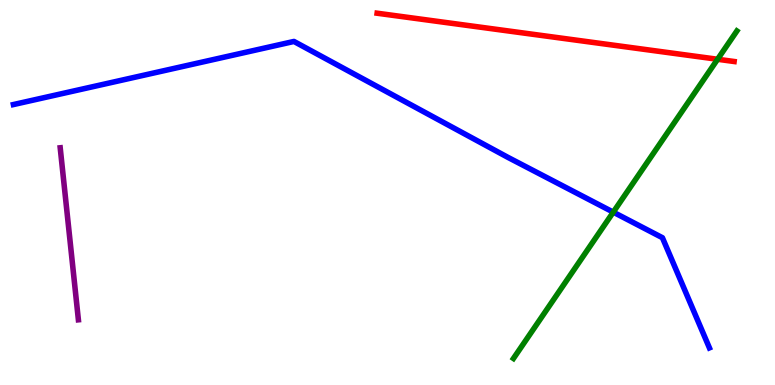[{'lines': ['blue', 'red'], 'intersections': []}, {'lines': ['green', 'red'], 'intersections': [{'x': 9.26, 'y': 8.46}]}, {'lines': ['purple', 'red'], 'intersections': []}, {'lines': ['blue', 'green'], 'intersections': [{'x': 7.91, 'y': 4.49}]}, {'lines': ['blue', 'purple'], 'intersections': []}, {'lines': ['green', 'purple'], 'intersections': []}]